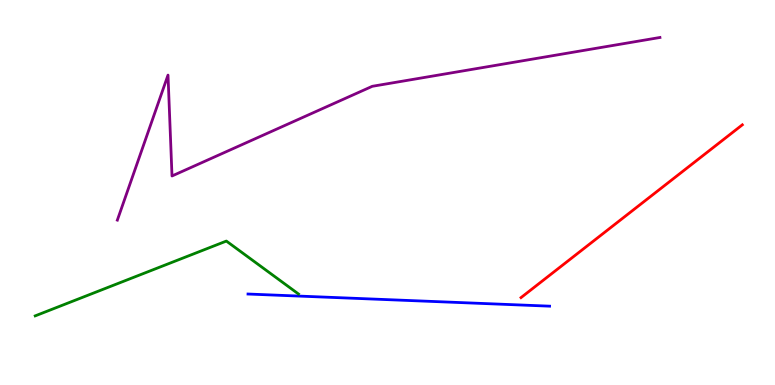[{'lines': ['blue', 'red'], 'intersections': []}, {'lines': ['green', 'red'], 'intersections': []}, {'lines': ['purple', 'red'], 'intersections': []}, {'lines': ['blue', 'green'], 'intersections': []}, {'lines': ['blue', 'purple'], 'intersections': []}, {'lines': ['green', 'purple'], 'intersections': []}]